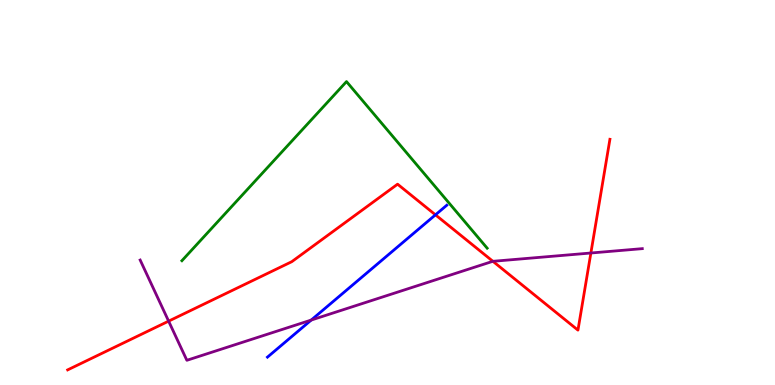[{'lines': ['blue', 'red'], 'intersections': [{'x': 5.62, 'y': 4.42}]}, {'lines': ['green', 'red'], 'intersections': []}, {'lines': ['purple', 'red'], 'intersections': [{'x': 2.18, 'y': 1.66}, {'x': 6.36, 'y': 3.21}, {'x': 7.62, 'y': 3.43}]}, {'lines': ['blue', 'green'], 'intersections': []}, {'lines': ['blue', 'purple'], 'intersections': [{'x': 4.02, 'y': 1.69}]}, {'lines': ['green', 'purple'], 'intersections': []}]